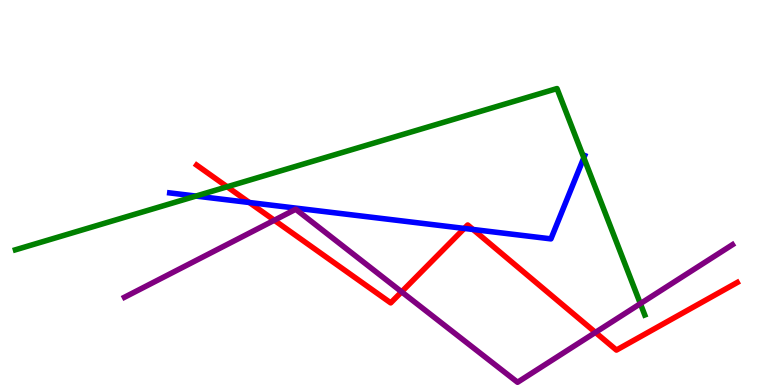[{'lines': ['blue', 'red'], 'intersections': [{'x': 3.22, 'y': 4.74}, {'x': 5.99, 'y': 4.07}, {'x': 6.1, 'y': 4.04}]}, {'lines': ['green', 'red'], 'intersections': [{'x': 2.93, 'y': 5.15}]}, {'lines': ['purple', 'red'], 'intersections': [{'x': 3.54, 'y': 4.28}, {'x': 5.18, 'y': 2.42}, {'x': 7.68, 'y': 1.37}]}, {'lines': ['blue', 'green'], 'intersections': [{'x': 2.53, 'y': 4.91}, {'x': 7.53, 'y': 5.9}]}, {'lines': ['blue', 'purple'], 'intersections': []}, {'lines': ['green', 'purple'], 'intersections': [{'x': 8.26, 'y': 2.11}]}]